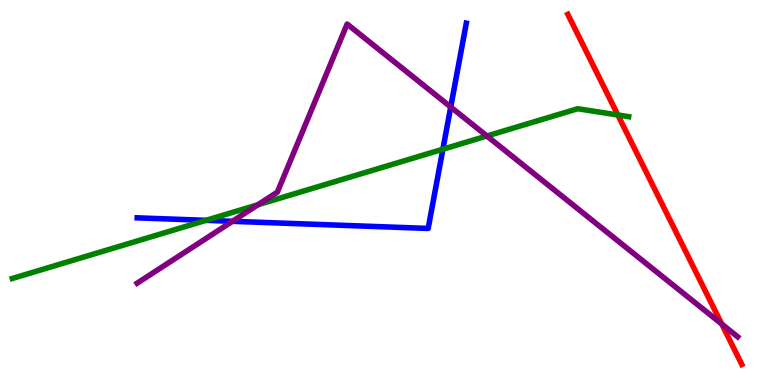[{'lines': ['blue', 'red'], 'intersections': []}, {'lines': ['green', 'red'], 'intersections': [{'x': 7.97, 'y': 7.01}]}, {'lines': ['purple', 'red'], 'intersections': [{'x': 9.31, 'y': 1.58}]}, {'lines': ['blue', 'green'], 'intersections': [{'x': 2.66, 'y': 4.28}, {'x': 5.71, 'y': 6.12}]}, {'lines': ['blue', 'purple'], 'intersections': [{'x': 3.0, 'y': 4.25}, {'x': 5.82, 'y': 7.22}]}, {'lines': ['green', 'purple'], 'intersections': [{'x': 3.33, 'y': 4.68}, {'x': 6.28, 'y': 6.47}]}]